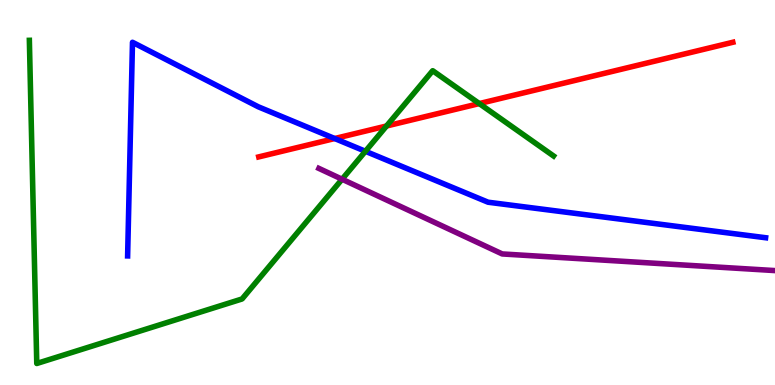[{'lines': ['blue', 'red'], 'intersections': [{'x': 4.32, 'y': 6.4}]}, {'lines': ['green', 'red'], 'intersections': [{'x': 4.99, 'y': 6.73}, {'x': 6.18, 'y': 7.31}]}, {'lines': ['purple', 'red'], 'intersections': []}, {'lines': ['blue', 'green'], 'intersections': [{'x': 4.72, 'y': 6.07}]}, {'lines': ['blue', 'purple'], 'intersections': []}, {'lines': ['green', 'purple'], 'intersections': [{'x': 4.41, 'y': 5.34}]}]